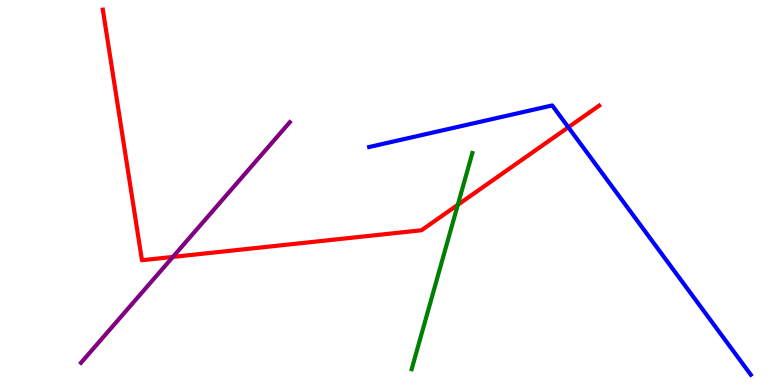[{'lines': ['blue', 'red'], 'intersections': [{'x': 7.33, 'y': 6.69}]}, {'lines': ['green', 'red'], 'intersections': [{'x': 5.91, 'y': 4.68}]}, {'lines': ['purple', 'red'], 'intersections': [{'x': 2.23, 'y': 3.33}]}, {'lines': ['blue', 'green'], 'intersections': []}, {'lines': ['blue', 'purple'], 'intersections': []}, {'lines': ['green', 'purple'], 'intersections': []}]